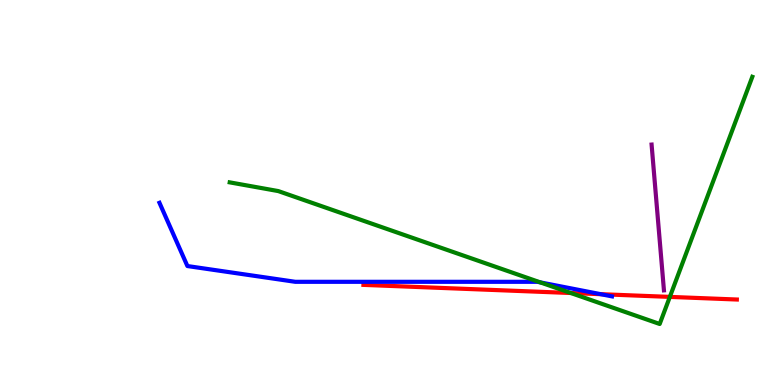[{'lines': ['blue', 'red'], 'intersections': [{'x': 7.75, 'y': 2.36}]}, {'lines': ['green', 'red'], 'intersections': [{'x': 7.37, 'y': 2.39}, {'x': 8.64, 'y': 2.29}]}, {'lines': ['purple', 'red'], 'intersections': []}, {'lines': ['blue', 'green'], 'intersections': [{'x': 6.97, 'y': 2.67}]}, {'lines': ['blue', 'purple'], 'intersections': []}, {'lines': ['green', 'purple'], 'intersections': []}]